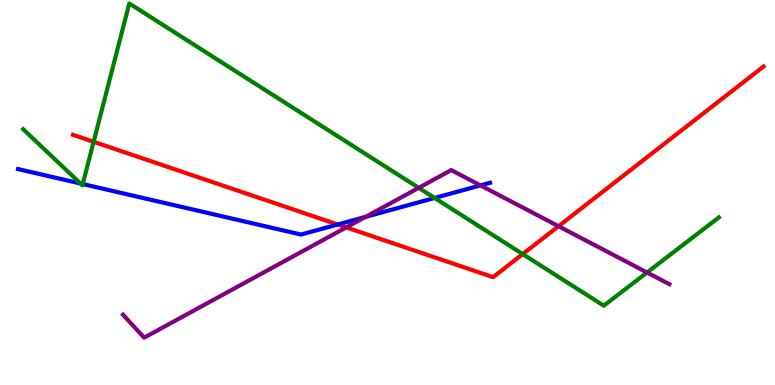[{'lines': ['blue', 'red'], 'intersections': [{'x': 4.36, 'y': 4.17}]}, {'lines': ['green', 'red'], 'intersections': [{'x': 1.21, 'y': 6.32}, {'x': 6.74, 'y': 3.4}]}, {'lines': ['purple', 'red'], 'intersections': [{'x': 4.47, 'y': 4.09}, {'x': 7.21, 'y': 4.12}]}, {'lines': ['blue', 'green'], 'intersections': [{'x': 1.04, 'y': 5.23}, {'x': 1.07, 'y': 5.22}, {'x': 5.61, 'y': 4.86}]}, {'lines': ['blue', 'purple'], 'intersections': [{'x': 4.72, 'y': 4.37}, {'x': 6.2, 'y': 5.18}]}, {'lines': ['green', 'purple'], 'intersections': [{'x': 5.4, 'y': 5.12}, {'x': 8.35, 'y': 2.92}]}]